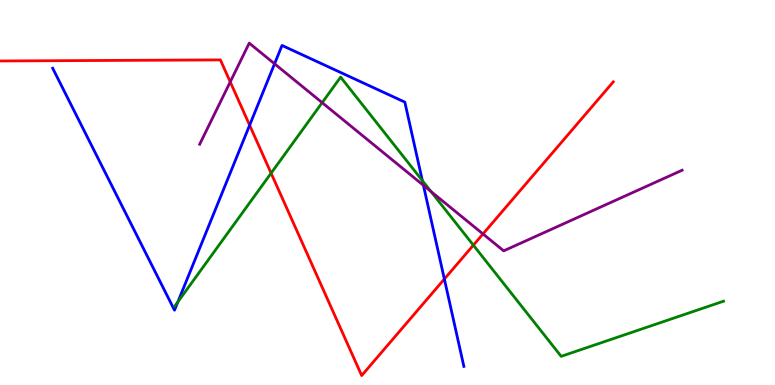[{'lines': ['blue', 'red'], 'intersections': [{'x': 3.22, 'y': 6.75}, {'x': 5.73, 'y': 2.75}]}, {'lines': ['green', 'red'], 'intersections': [{'x': 3.5, 'y': 5.5}, {'x': 6.11, 'y': 3.63}]}, {'lines': ['purple', 'red'], 'intersections': [{'x': 2.97, 'y': 7.87}, {'x': 6.23, 'y': 3.92}]}, {'lines': ['blue', 'green'], 'intersections': [{'x': 2.3, 'y': 2.16}, {'x': 5.45, 'y': 5.31}]}, {'lines': ['blue', 'purple'], 'intersections': [{'x': 3.54, 'y': 8.34}, {'x': 5.46, 'y': 5.19}]}, {'lines': ['green', 'purple'], 'intersections': [{'x': 4.16, 'y': 7.33}, {'x': 5.56, 'y': 5.03}]}]